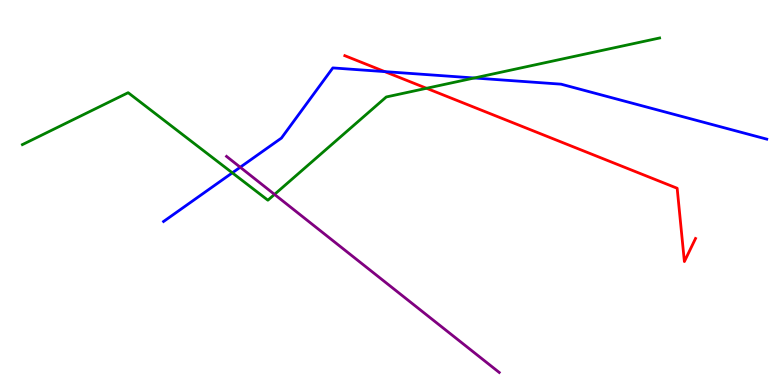[{'lines': ['blue', 'red'], 'intersections': [{'x': 4.96, 'y': 8.14}]}, {'lines': ['green', 'red'], 'intersections': [{'x': 5.5, 'y': 7.71}]}, {'lines': ['purple', 'red'], 'intersections': []}, {'lines': ['blue', 'green'], 'intersections': [{'x': 3.0, 'y': 5.51}, {'x': 6.12, 'y': 7.97}]}, {'lines': ['blue', 'purple'], 'intersections': [{'x': 3.1, 'y': 5.66}]}, {'lines': ['green', 'purple'], 'intersections': [{'x': 3.54, 'y': 4.95}]}]